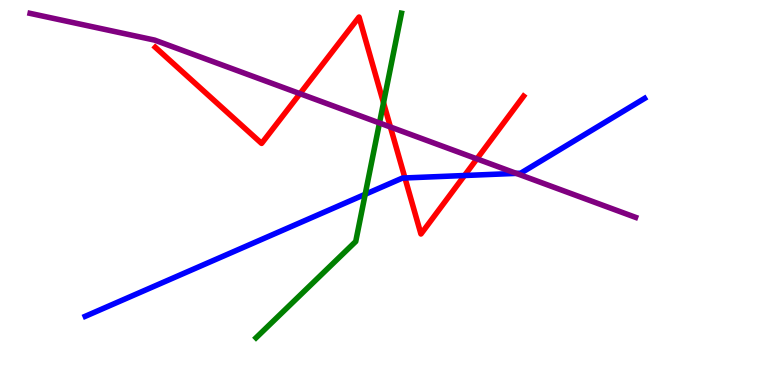[{'lines': ['blue', 'red'], 'intersections': [{'x': 5.23, 'y': 5.38}, {'x': 5.99, 'y': 5.44}]}, {'lines': ['green', 'red'], 'intersections': [{'x': 4.95, 'y': 7.33}]}, {'lines': ['purple', 'red'], 'intersections': [{'x': 3.87, 'y': 7.57}, {'x': 5.04, 'y': 6.7}, {'x': 6.15, 'y': 5.87}]}, {'lines': ['blue', 'green'], 'intersections': [{'x': 4.71, 'y': 4.95}]}, {'lines': ['blue', 'purple'], 'intersections': [{'x': 6.66, 'y': 5.5}]}, {'lines': ['green', 'purple'], 'intersections': [{'x': 4.9, 'y': 6.81}]}]